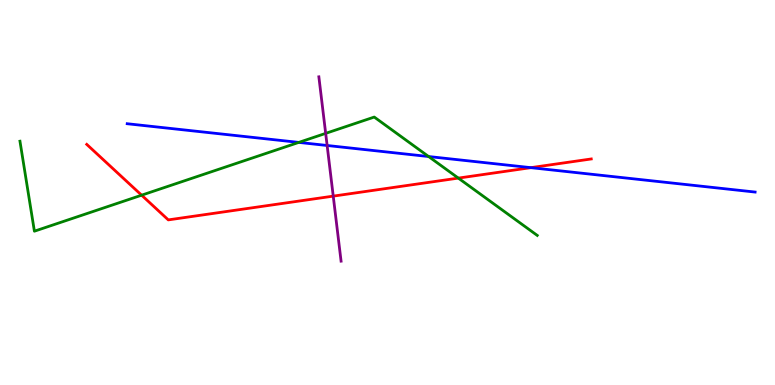[{'lines': ['blue', 'red'], 'intersections': [{'x': 6.85, 'y': 5.65}]}, {'lines': ['green', 'red'], 'intersections': [{'x': 1.83, 'y': 4.93}, {'x': 5.91, 'y': 5.37}]}, {'lines': ['purple', 'red'], 'intersections': [{'x': 4.3, 'y': 4.91}]}, {'lines': ['blue', 'green'], 'intersections': [{'x': 3.86, 'y': 6.3}, {'x': 5.53, 'y': 5.93}]}, {'lines': ['blue', 'purple'], 'intersections': [{'x': 4.22, 'y': 6.22}]}, {'lines': ['green', 'purple'], 'intersections': [{'x': 4.2, 'y': 6.54}]}]